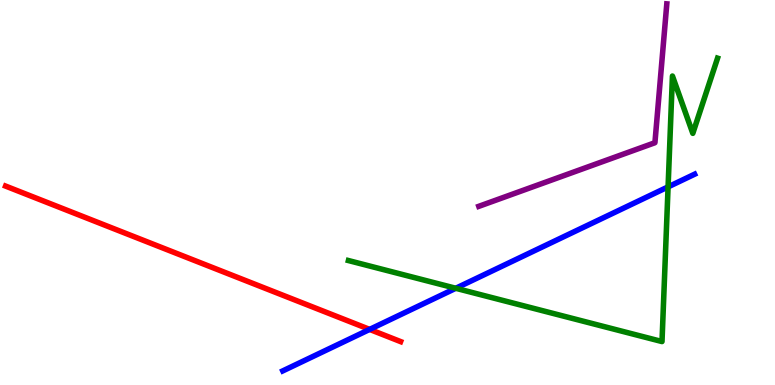[{'lines': ['blue', 'red'], 'intersections': [{'x': 4.77, 'y': 1.44}]}, {'lines': ['green', 'red'], 'intersections': []}, {'lines': ['purple', 'red'], 'intersections': []}, {'lines': ['blue', 'green'], 'intersections': [{'x': 5.88, 'y': 2.51}, {'x': 8.62, 'y': 5.15}]}, {'lines': ['blue', 'purple'], 'intersections': []}, {'lines': ['green', 'purple'], 'intersections': []}]